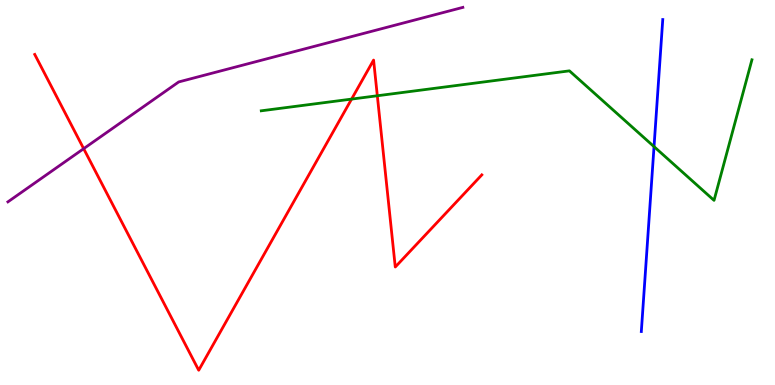[{'lines': ['blue', 'red'], 'intersections': []}, {'lines': ['green', 'red'], 'intersections': [{'x': 4.54, 'y': 7.43}, {'x': 4.87, 'y': 7.51}]}, {'lines': ['purple', 'red'], 'intersections': [{'x': 1.08, 'y': 6.14}]}, {'lines': ['blue', 'green'], 'intersections': [{'x': 8.44, 'y': 6.19}]}, {'lines': ['blue', 'purple'], 'intersections': []}, {'lines': ['green', 'purple'], 'intersections': []}]